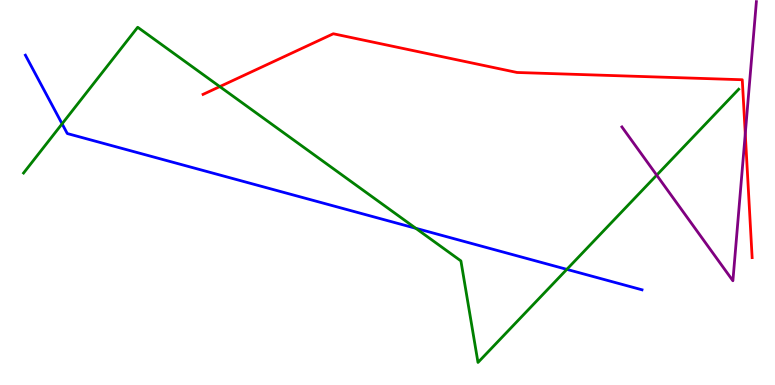[{'lines': ['blue', 'red'], 'intersections': []}, {'lines': ['green', 'red'], 'intersections': [{'x': 2.84, 'y': 7.75}]}, {'lines': ['purple', 'red'], 'intersections': [{'x': 9.62, 'y': 6.53}]}, {'lines': ['blue', 'green'], 'intersections': [{'x': 0.801, 'y': 6.78}, {'x': 5.36, 'y': 4.07}, {'x': 7.31, 'y': 3.0}]}, {'lines': ['blue', 'purple'], 'intersections': []}, {'lines': ['green', 'purple'], 'intersections': [{'x': 8.47, 'y': 5.45}]}]